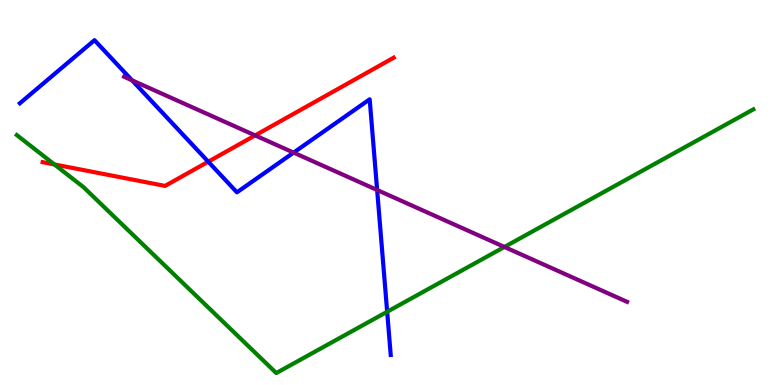[{'lines': ['blue', 'red'], 'intersections': [{'x': 2.69, 'y': 5.8}]}, {'lines': ['green', 'red'], 'intersections': [{'x': 0.702, 'y': 5.73}]}, {'lines': ['purple', 'red'], 'intersections': [{'x': 3.29, 'y': 6.48}]}, {'lines': ['blue', 'green'], 'intersections': [{'x': 5.0, 'y': 1.9}]}, {'lines': ['blue', 'purple'], 'intersections': [{'x': 1.7, 'y': 7.91}, {'x': 3.79, 'y': 6.04}, {'x': 4.87, 'y': 5.07}]}, {'lines': ['green', 'purple'], 'intersections': [{'x': 6.51, 'y': 3.59}]}]